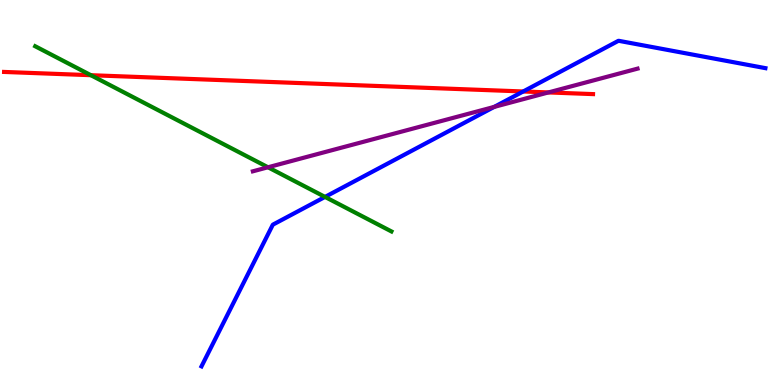[{'lines': ['blue', 'red'], 'intersections': [{'x': 6.75, 'y': 7.62}]}, {'lines': ['green', 'red'], 'intersections': [{'x': 1.17, 'y': 8.05}]}, {'lines': ['purple', 'red'], 'intersections': [{'x': 7.08, 'y': 7.6}]}, {'lines': ['blue', 'green'], 'intersections': [{'x': 4.19, 'y': 4.89}]}, {'lines': ['blue', 'purple'], 'intersections': [{'x': 6.38, 'y': 7.22}]}, {'lines': ['green', 'purple'], 'intersections': [{'x': 3.46, 'y': 5.66}]}]